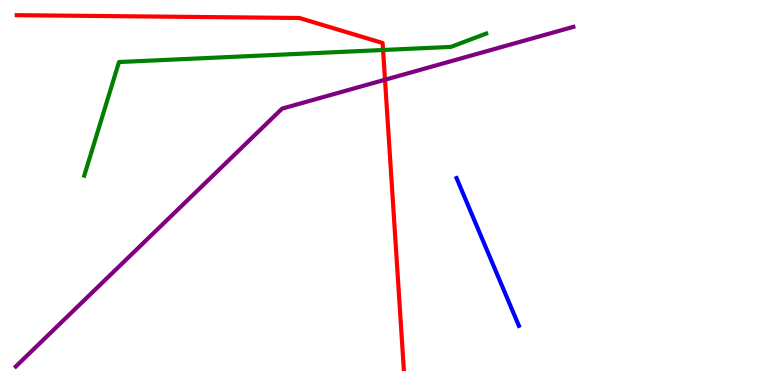[{'lines': ['blue', 'red'], 'intersections': []}, {'lines': ['green', 'red'], 'intersections': [{'x': 4.94, 'y': 8.7}]}, {'lines': ['purple', 'red'], 'intersections': [{'x': 4.97, 'y': 7.93}]}, {'lines': ['blue', 'green'], 'intersections': []}, {'lines': ['blue', 'purple'], 'intersections': []}, {'lines': ['green', 'purple'], 'intersections': []}]